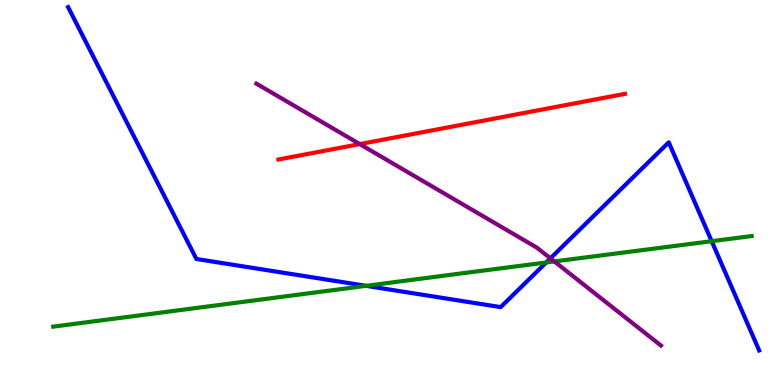[{'lines': ['blue', 'red'], 'intersections': []}, {'lines': ['green', 'red'], 'intersections': []}, {'lines': ['purple', 'red'], 'intersections': [{'x': 4.64, 'y': 6.26}]}, {'lines': ['blue', 'green'], 'intersections': [{'x': 4.72, 'y': 2.58}, {'x': 7.05, 'y': 3.18}, {'x': 9.18, 'y': 3.74}]}, {'lines': ['blue', 'purple'], 'intersections': [{'x': 7.1, 'y': 3.29}]}, {'lines': ['green', 'purple'], 'intersections': [{'x': 7.15, 'y': 3.21}]}]